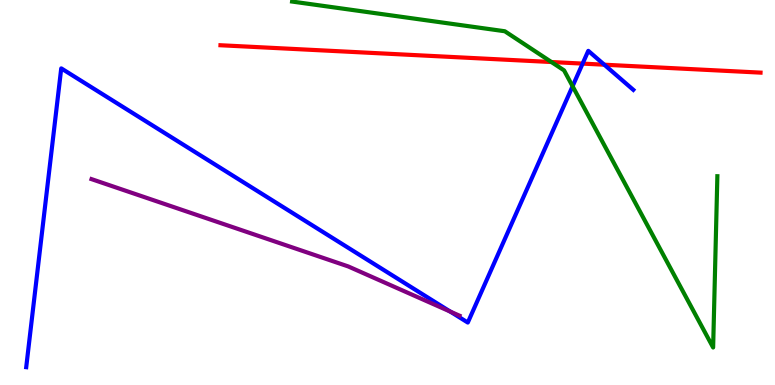[{'lines': ['blue', 'red'], 'intersections': [{'x': 7.52, 'y': 8.35}, {'x': 7.8, 'y': 8.32}]}, {'lines': ['green', 'red'], 'intersections': [{'x': 7.11, 'y': 8.39}]}, {'lines': ['purple', 'red'], 'intersections': []}, {'lines': ['blue', 'green'], 'intersections': [{'x': 7.39, 'y': 7.76}]}, {'lines': ['blue', 'purple'], 'intersections': [{'x': 5.81, 'y': 1.91}]}, {'lines': ['green', 'purple'], 'intersections': []}]